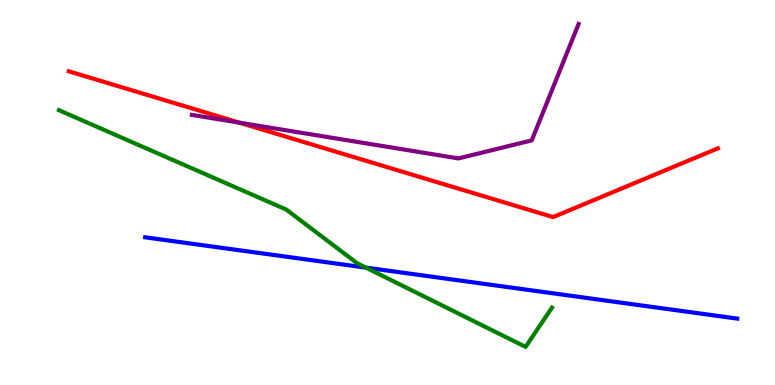[{'lines': ['blue', 'red'], 'intersections': []}, {'lines': ['green', 'red'], 'intersections': []}, {'lines': ['purple', 'red'], 'intersections': [{'x': 3.09, 'y': 6.81}]}, {'lines': ['blue', 'green'], 'intersections': [{'x': 4.72, 'y': 3.05}]}, {'lines': ['blue', 'purple'], 'intersections': []}, {'lines': ['green', 'purple'], 'intersections': []}]